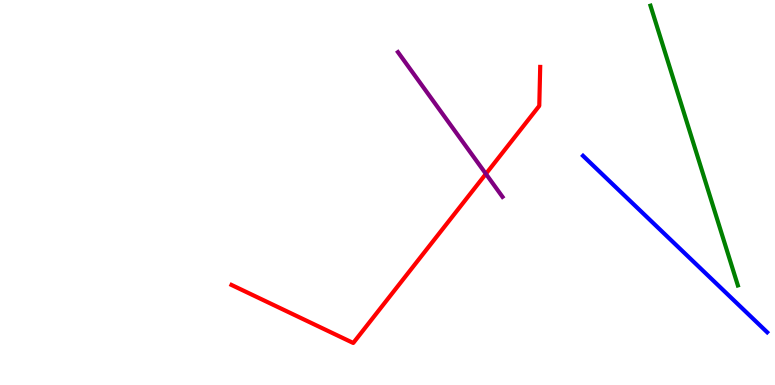[{'lines': ['blue', 'red'], 'intersections': []}, {'lines': ['green', 'red'], 'intersections': []}, {'lines': ['purple', 'red'], 'intersections': [{'x': 6.27, 'y': 5.48}]}, {'lines': ['blue', 'green'], 'intersections': []}, {'lines': ['blue', 'purple'], 'intersections': []}, {'lines': ['green', 'purple'], 'intersections': []}]